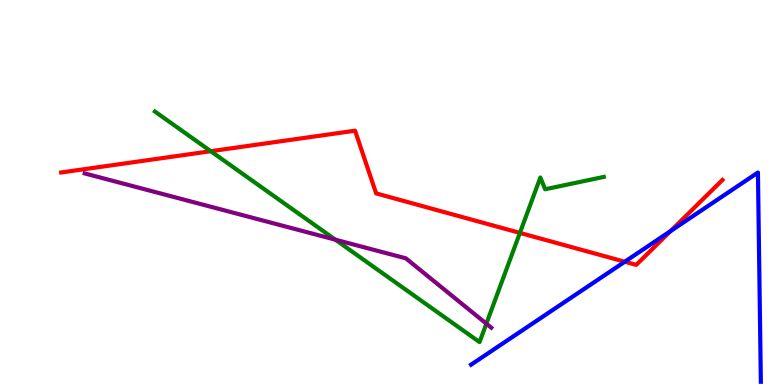[{'lines': ['blue', 'red'], 'intersections': [{'x': 8.06, 'y': 3.2}, {'x': 8.65, 'y': 4.0}]}, {'lines': ['green', 'red'], 'intersections': [{'x': 2.72, 'y': 6.07}, {'x': 6.71, 'y': 3.95}]}, {'lines': ['purple', 'red'], 'intersections': []}, {'lines': ['blue', 'green'], 'intersections': []}, {'lines': ['blue', 'purple'], 'intersections': []}, {'lines': ['green', 'purple'], 'intersections': [{'x': 4.33, 'y': 3.77}, {'x': 6.28, 'y': 1.59}]}]